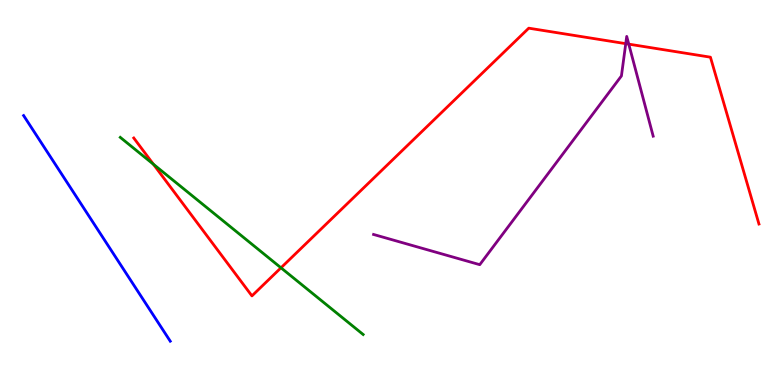[{'lines': ['blue', 'red'], 'intersections': []}, {'lines': ['green', 'red'], 'intersections': [{'x': 1.98, 'y': 5.73}, {'x': 3.63, 'y': 3.04}]}, {'lines': ['purple', 'red'], 'intersections': [{'x': 8.07, 'y': 8.87}, {'x': 8.11, 'y': 8.85}]}, {'lines': ['blue', 'green'], 'intersections': []}, {'lines': ['blue', 'purple'], 'intersections': []}, {'lines': ['green', 'purple'], 'intersections': []}]